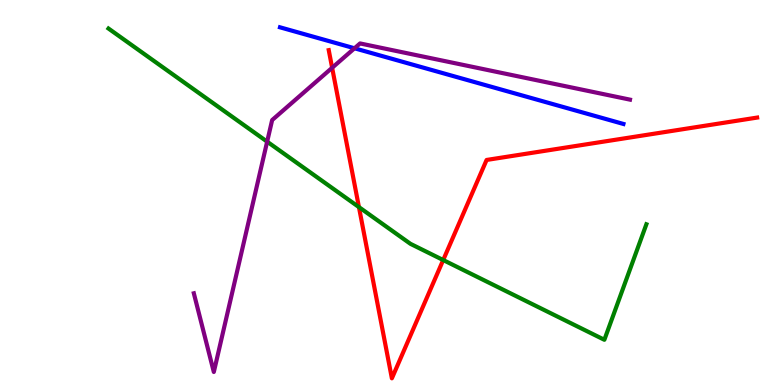[{'lines': ['blue', 'red'], 'intersections': []}, {'lines': ['green', 'red'], 'intersections': [{'x': 4.63, 'y': 4.62}, {'x': 5.72, 'y': 3.25}]}, {'lines': ['purple', 'red'], 'intersections': [{'x': 4.29, 'y': 8.24}]}, {'lines': ['blue', 'green'], 'intersections': []}, {'lines': ['blue', 'purple'], 'intersections': [{'x': 4.57, 'y': 8.75}]}, {'lines': ['green', 'purple'], 'intersections': [{'x': 3.45, 'y': 6.32}]}]